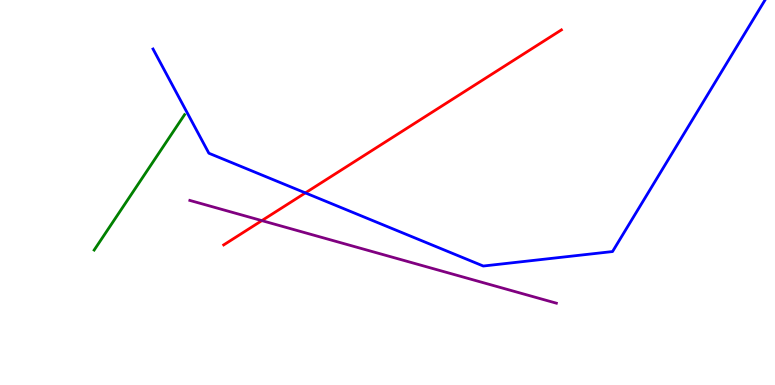[{'lines': ['blue', 'red'], 'intersections': [{'x': 3.94, 'y': 4.99}]}, {'lines': ['green', 'red'], 'intersections': []}, {'lines': ['purple', 'red'], 'intersections': [{'x': 3.38, 'y': 4.27}]}, {'lines': ['blue', 'green'], 'intersections': []}, {'lines': ['blue', 'purple'], 'intersections': []}, {'lines': ['green', 'purple'], 'intersections': []}]